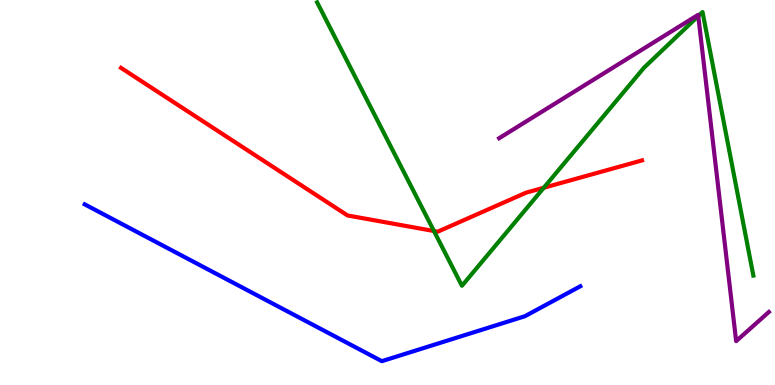[{'lines': ['blue', 'red'], 'intersections': []}, {'lines': ['green', 'red'], 'intersections': [{'x': 5.6, 'y': 4.0}, {'x': 7.02, 'y': 5.12}]}, {'lines': ['purple', 'red'], 'intersections': []}, {'lines': ['blue', 'green'], 'intersections': []}, {'lines': ['blue', 'purple'], 'intersections': []}, {'lines': ['green', 'purple'], 'intersections': [{'x': 9.01, 'y': 9.58}]}]